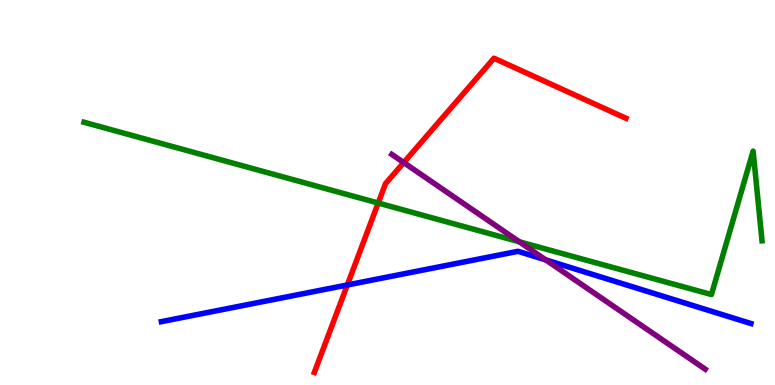[{'lines': ['blue', 'red'], 'intersections': [{'x': 4.48, 'y': 2.6}]}, {'lines': ['green', 'red'], 'intersections': [{'x': 4.88, 'y': 4.73}]}, {'lines': ['purple', 'red'], 'intersections': [{'x': 5.21, 'y': 5.78}]}, {'lines': ['blue', 'green'], 'intersections': []}, {'lines': ['blue', 'purple'], 'intersections': [{'x': 7.04, 'y': 3.25}]}, {'lines': ['green', 'purple'], 'intersections': [{'x': 6.7, 'y': 3.72}]}]